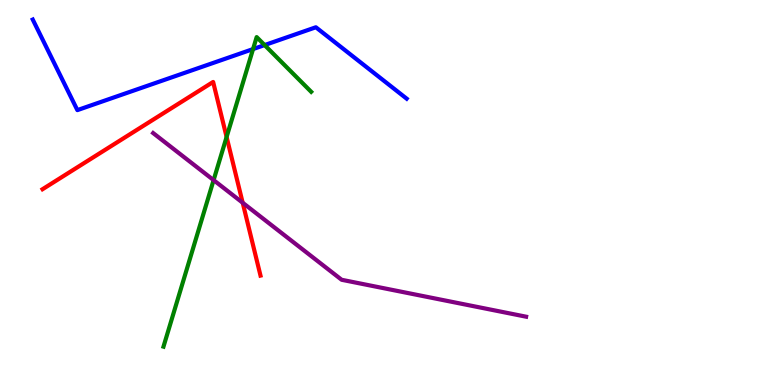[{'lines': ['blue', 'red'], 'intersections': []}, {'lines': ['green', 'red'], 'intersections': [{'x': 2.92, 'y': 6.44}]}, {'lines': ['purple', 'red'], 'intersections': [{'x': 3.13, 'y': 4.73}]}, {'lines': ['blue', 'green'], 'intersections': [{'x': 3.27, 'y': 8.73}, {'x': 3.41, 'y': 8.83}]}, {'lines': ['blue', 'purple'], 'intersections': []}, {'lines': ['green', 'purple'], 'intersections': [{'x': 2.76, 'y': 5.32}]}]